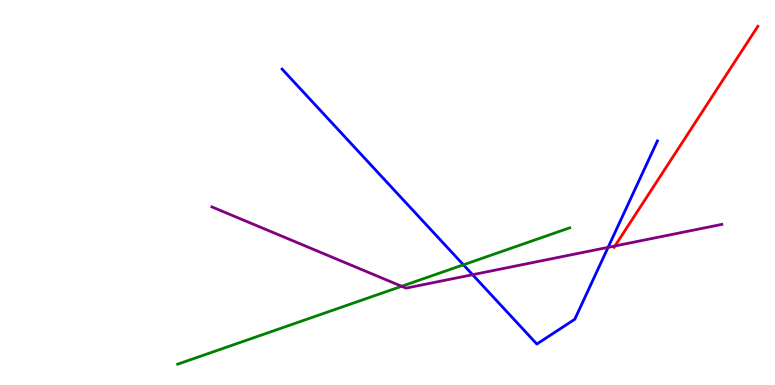[{'lines': ['blue', 'red'], 'intersections': []}, {'lines': ['green', 'red'], 'intersections': []}, {'lines': ['purple', 'red'], 'intersections': [{'x': 7.94, 'y': 3.61}]}, {'lines': ['blue', 'green'], 'intersections': [{'x': 5.98, 'y': 3.12}]}, {'lines': ['blue', 'purple'], 'intersections': [{'x': 6.1, 'y': 2.86}, {'x': 7.85, 'y': 3.58}]}, {'lines': ['green', 'purple'], 'intersections': [{'x': 5.18, 'y': 2.56}]}]